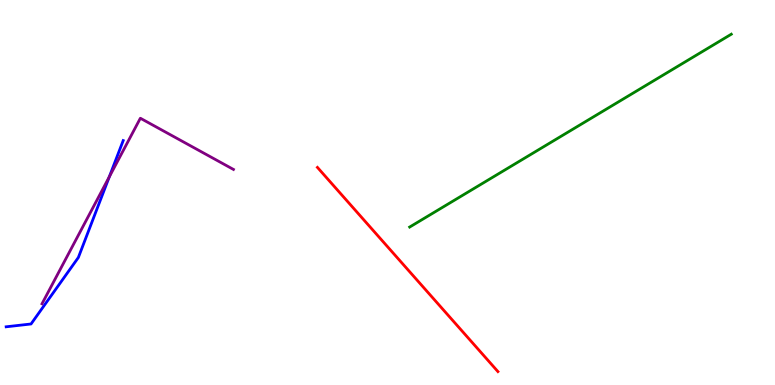[{'lines': ['blue', 'red'], 'intersections': []}, {'lines': ['green', 'red'], 'intersections': []}, {'lines': ['purple', 'red'], 'intersections': []}, {'lines': ['blue', 'green'], 'intersections': []}, {'lines': ['blue', 'purple'], 'intersections': [{'x': 1.41, 'y': 5.41}]}, {'lines': ['green', 'purple'], 'intersections': []}]